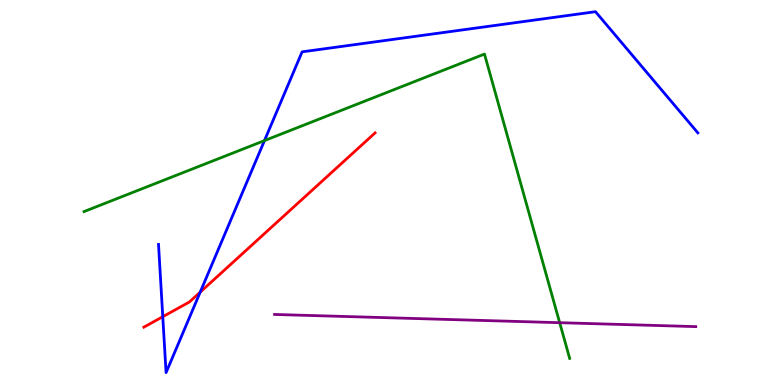[{'lines': ['blue', 'red'], 'intersections': [{'x': 2.1, 'y': 1.77}, {'x': 2.58, 'y': 2.41}]}, {'lines': ['green', 'red'], 'intersections': []}, {'lines': ['purple', 'red'], 'intersections': []}, {'lines': ['blue', 'green'], 'intersections': [{'x': 3.41, 'y': 6.35}]}, {'lines': ['blue', 'purple'], 'intersections': []}, {'lines': ['green', 'purple'], 'intersections': [{'x': 7.22, 'y': 1.62}]}]